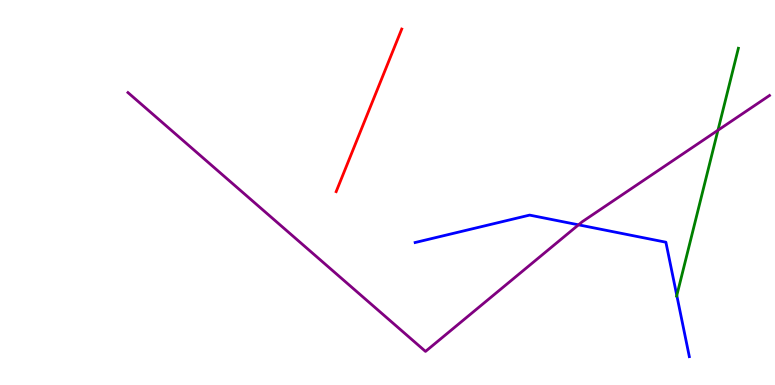[{'lines': ['blue', 'red'], 'intersections': []}, {'lines': ['green', 'red'], 'intersections': []}, {'lines': ['purple', 'red'], 'intersections': []}, {'lines': ['blue', 'green'], 'intersections': [{'x': 8.73, 'y': 2.33}]}, {'lines': ['blue', 'purple'], 'intersections': [{'x': 7.46, 'y': 4.16}]}, {'lines': ['green', 'purple'], 'intersections': [{'x': 9.26, 'y': 6.62}]}]